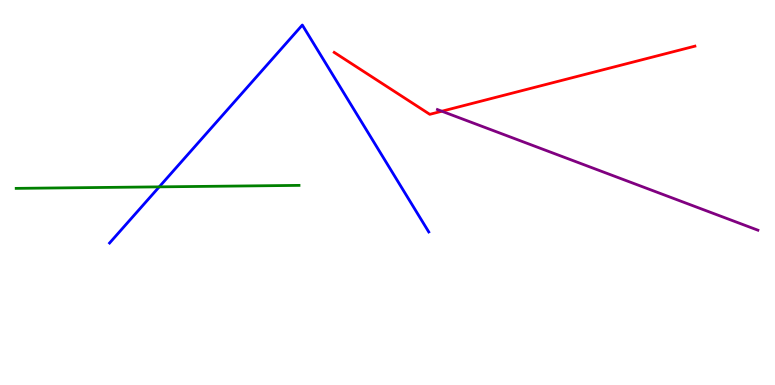[{'lines': ['blue', 'red'], 'intersections': []}, {'lines': ['green', 'red'], 'intersections': []}, {'lines': ['purple', 'red'], 'intersections': [{'x': 5.7, 'y': 7.11}]}, {'lines': ['blue', 'green'], 'intersections': [{'x': 2.05, 'y': 5.15}]}, {'lines': ['blue', 'purple'], 'intersections': []}, {'lines': ['green', 'purple'], 'intersections': []}]